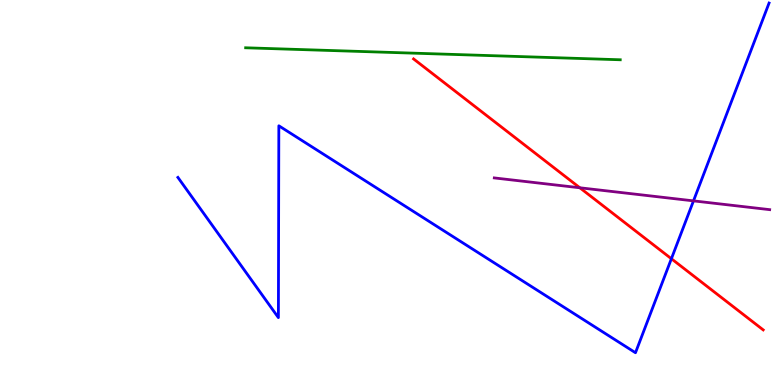[{'lines': ['blue', 'red'], 'intersections': [{'x': 8.66, 'y': 3.28}]}, {'lines': ['green', 'red'], 'intersections': []}, {'lines': ['purple', 'red'], 'intersections': [{'x': 7.48, 'y': 5.12}]}, {'lines': ['blue', 'green'], 'intersections': []}, {'lines': ['blue', 'purple'], 'intersections': [{'x': 8.95, 'y': 4.78}]}, {'lines': ['green', 'purple'], 'intersections': []}]